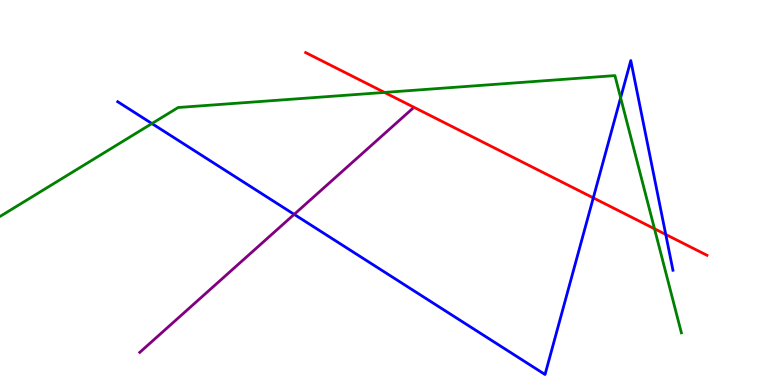[{'lines': ['blue', 'red'], 'intersections': [{'x': 7.66, 'y': 4.86}, {'x': 8.59, 'y': 3.91}]}, {'lines': ['green', 'red'], 'intersections': [{'x': 4.96, 'y': 7.6}, {'x': 8.45, 'y': 4.06}]}, {'lines': ['purple', 'red'], 'intersections': []}, {'lines': ['blue', 'green'], 'intersections': [{'x': 1.96, 'y': 6.79}, {'x': 8.01, 'y': 7.46}]}, {'lines': ['blue', 'purple'], 'intersections': [{'x': 3.8, 'y': 4.43}]}, {'lines': ['green', 'purple'], 'intersections': []}]